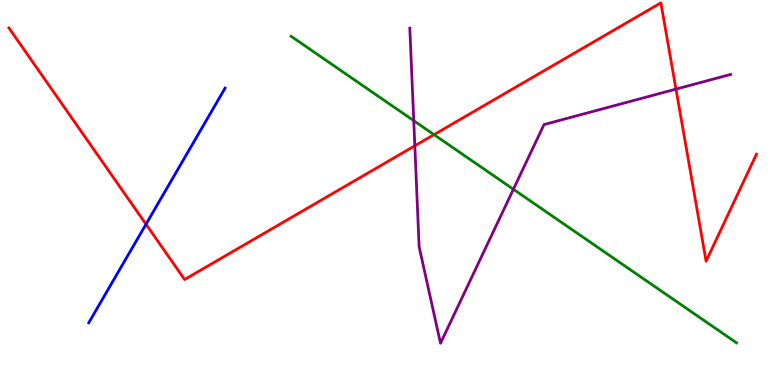[{'lines': ['blue', 'red'], 'intersections': [{'x': 1.88, 'y': 4.18}]}, {'lines': ['green', 'red'], 'intersections': [{'x': 5.6, 'y': 6.5}]}, {'lines': ['purple', 'red'], 'intersections': [{'x': 5.35, 'y': 6.21}, {'x': 8.72, 'y': 7.69}]}, {'lines': ['blue', 'green'], 'intersections': []}, {'lines': ['blue', 'purple'], 'intersections': []}, {'lines': ['green', 'purple'], 'intersections': [{'x': 5.34, 'y': 6.87}, {'x': 6.62, 'y': 5.08}]}]